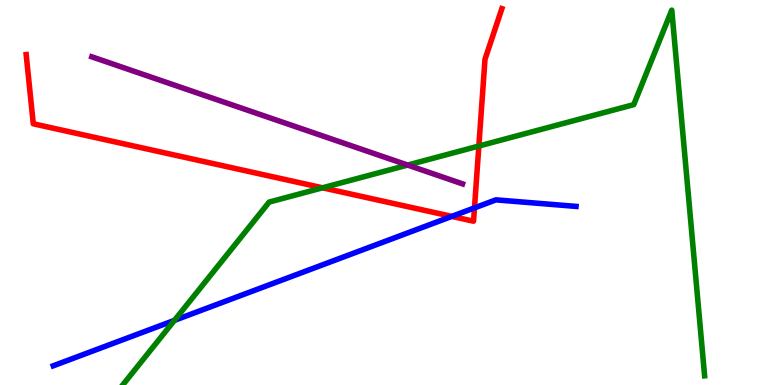[{'lines': ['blue', 'red'], 'intersections': [{'x': 5.83, 'y': 4.38}, {'x': 6.12, 'y': 4.6}]}, {'lines': ['green', 'red'], 'intersections': [{'x': 4.16, 'y': 5.12}, {'x': 6.18, 'y': 6.21}]}, {'lines': ['purple', 'red'], 'intersections': []}, {'lines': ['blue', 'green'], 'intersections': [{'x': 2.25, 'y': 1.68}]}, {'lines': ['blue', 'purple'], 'intersections': []}, {'lines': ['green', 'purple'], 'intersections': [{'x': 5.26, 'y': 5.71}]}]